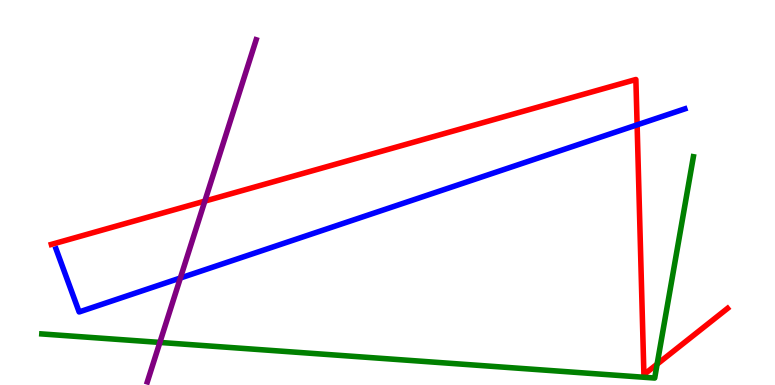[{'lines': ['blue', 'red'], 'intersections': [{'x': 8.22, 'y': 6.76}]}, {'lines': ['green', 'red'], 'intersections': [{'x': 8.48, 'y': 0.541}]}, {'lines': ['purple', 'red'], 'intersections': [{'x': 2.64, 'y': 4.78}]}, {'lines': ['blue', 'green'], 'intersections': []}, {'lines': ['blue', 'purple'], 'intersections': [{'x': 2.33, 'y': 2.78}]}, {'lines': ['green', 'purple'], 'intersections': [{'x': 2.06, 'y': 1.11}]}]